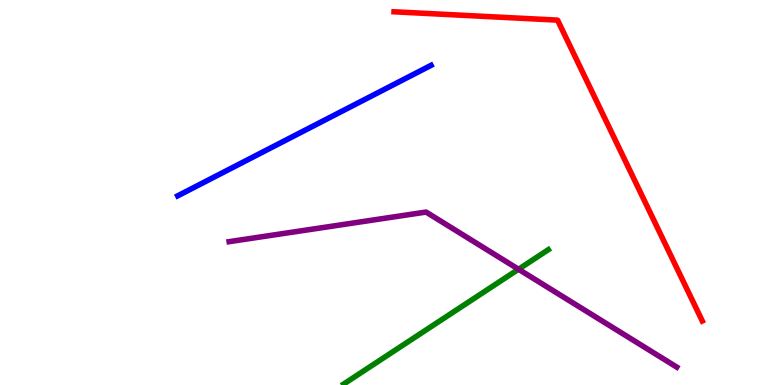[{'lines': ['blue', 'red'], 'intersections': []}, {'lines': ['green', 'red'], 'intersections': []}, {'lines': ['purple', 'red'], 'intersections': []}, {'lines': ['blue', 'green'], 'intersections': []}, {'lines': ['blue', 'purple'], 'intersections': []}, {'lines': ['green', 'purple'], 'intersections': [{'x': 6.69, 'y': 3.01}]}]